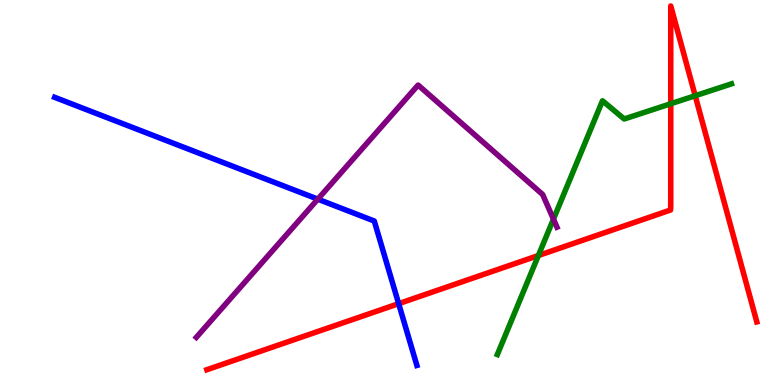[{'lines': ['blue', 'red'], 'intersections': [{'x': 5.14, 'y': 2.11}]}, {'lines': ['green', 'red'], 'intersections': [{'x': 6.95, 'y': 3.36}, {'x': 8.65, 'y': 7.31}, {'x': 8.97, 'y': 7.51}]}, {'lines': ['purple', 'red'], 'intersections': []}, {'lines': ['blue', 'green'], 'intersections': []}, {'lines': ['blue', 'purple'], 'intersections': [{'x': 4.1, 'y': 4.83}]}, {'lines': ['green', 'purple'], 'intersections': [{'x': 7.14, 'y': 4.31}]}]